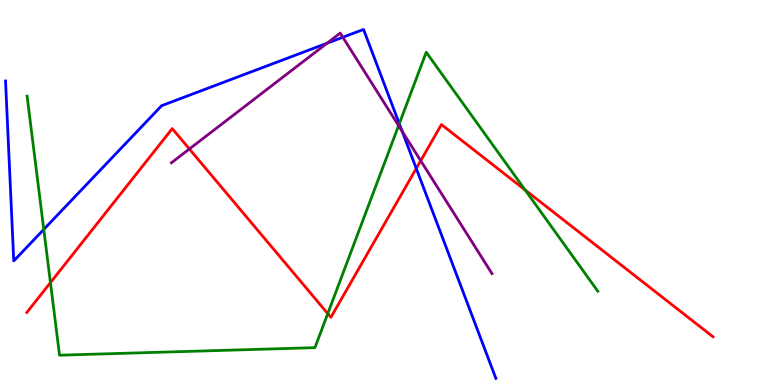[{'lines': ['blue', 'red'], 'intersections': [{'x': 5.37, 'y': 5.62}]}, {'lines': ['green', 'red'], 'intersections': [{'x': 0.651, 'y': 2.66}, {'x': 4.23, 'y': 1.85}, {'x': 6.78, 'y': 5.07}]}, {'lines': ['purple', 'red'], 'intersections': [{'x': 2.44, 'y': 6.13}, {'x': 5.43, 'y': 5.83}]}, {'lines': ['blue', 'green'], 'intersections': [{'x': 0.565, 'y': 4.04}, {'x': 5.15, 'y': 6.79}]}, {'lines': ['blue', 'purple'], 'intersections': [{'x': 4.22, 'y': 8.88}, {'x': 4.42, 'y': 9.03}, {'x': 5.19, 'y': 6.59}]}, {'lines': ['green', 'purple'], 'intersections': [{'x': 5.14, 'y': 6.74}]}]